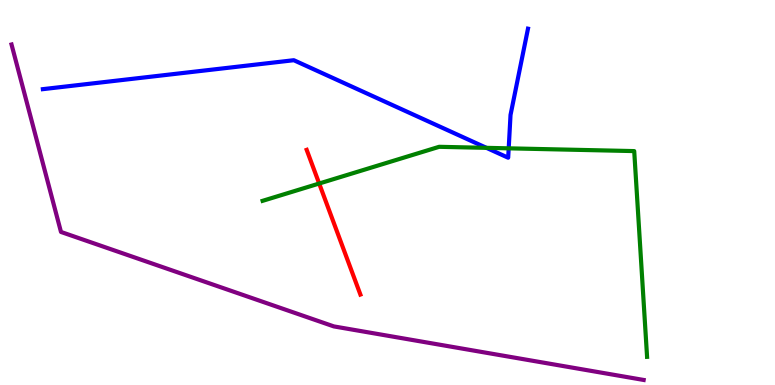[{'lines': ['blue', 'red'], 'intersections': []}, {'lines': ['green', 'red'], 'intersections': [{'x': 4.12, 'y': 5.23}]}, {'lines': ['purple', 'red'], 'intersections': []}, {'lines': ['blue', 'green'], 'intersections': [{'x': 6.28, 'y': 6.16}, {'x': 6.56, 'y': 6.15}]}, {'lines': ['blue', 'purple'], 'intersections': []}, {'lines': ['green', 'purple'], 'intersections': []}]